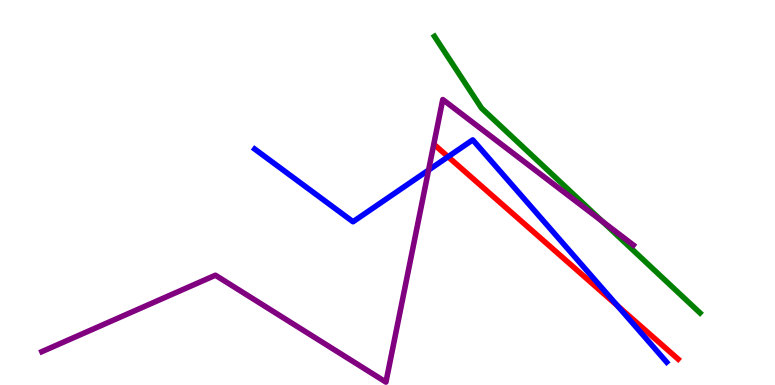[{'lines': ['blue', 'red'], 'intersections': [{'x': 5.78, 'y': 5.93}, {'x': 7.97, 'y': 2.06}]}, {'lines': ['green', 'red'], 'intersections': []}, {'lines': ['purple', 'red'], 'intersections': []}, {'lines': ['blue', 'green'], 'intersections': []}, {'lines': ['blue', 'purple'], 'intersections': [{'x': 5.53, 'y': 5.58}]}, {'lines': ['green', 'purple'], 'intersections': [{'x': 7.77, 'y': 4.25}]}]